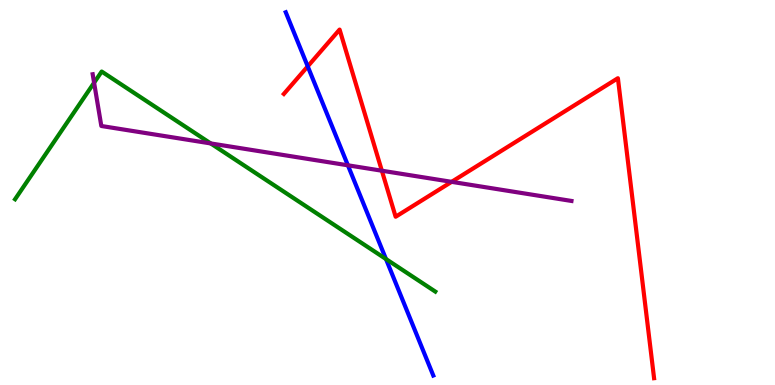[{'lines': ['blue', 'red'], 'intersections': [{'x': 3.97, 'y': 8.28}]}, {'lines': ['green', 'red'], 'intersections': []}, {'lines': ['purple', 'red'], 'intersections': [{'x': 4.93, 'y': 5.57}, {'x': 5.83, 'y': 5.28}]}, {'lines': ['blue', 'green'], 'intersections': [{'x': 4.98, 'y': 3.27}]}, {'lines': ['blue', 'purple'], 'intersections': [{'x': 4.49, 'y': 5.71}]}, {'lines': ['green', 'purple'], 'intersections': [{'x': 1.21, 'y': 7.85}, {'x': 2.72, 'y': 6.27}]}]